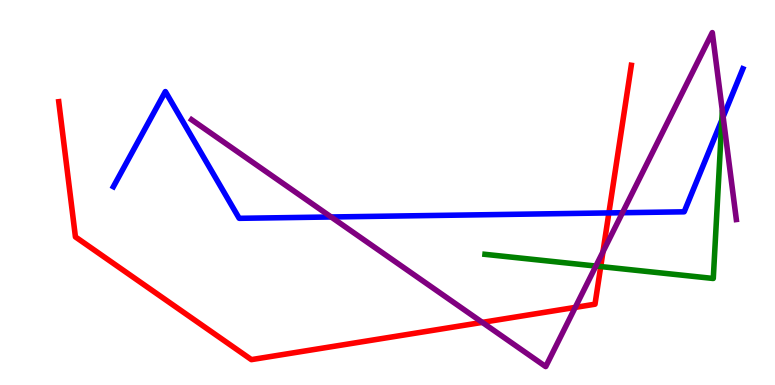[{'lines': ['blue', 'red'], 'intersections': [{'x': 7.86, 'y': 4.47}]}, {'lines': ['green', 'red'], 'intersections': [{'x': 7.75, 'y': 3.08}]}, {'lines': ['purple', 'red'], 'intersections': [{'x': 6.22, 'y': 1.63}, {'x': 7.42, 'y': 2.02}, {'x': 7.78, 'y': 3.46}]}, {'lines': ['blue', 'green'], 'intersections': [{'x': 9.31, 'y': 6.88}]}, {'lines': ['blue', 'purple'], 'intersections': [{'x': 4.27, 'y': 4.36}, {'x': 8.03, 'y': 4.47}, {'x': 9.33, 'y': 6.96}]}, {'lines': ['green', 'purple'], 'intersections': [{'x': 7.69, 'y': 3.09}]}]